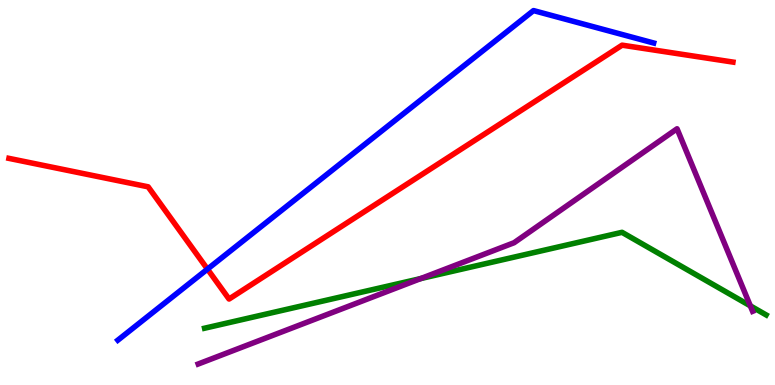[{'lines': ['blue', 'red'], 'intersections': [{'x': 2.68, 'y': 3.01}]}, {'lines': ['green', 'red'], 'intersections': []}, {'lines': ['purple', 'red'], 'intersections': []}, {'lines': ['blue', 'green'], 'intersections': []}, {'lines': ['blue', 'purple'], 'intersections': []}, {'lines': ['green', 'purple'], 'intersections': [{'x': 5.43, 'y': 2.76}, {'x': 9.68, 'y': 2.06}]}]